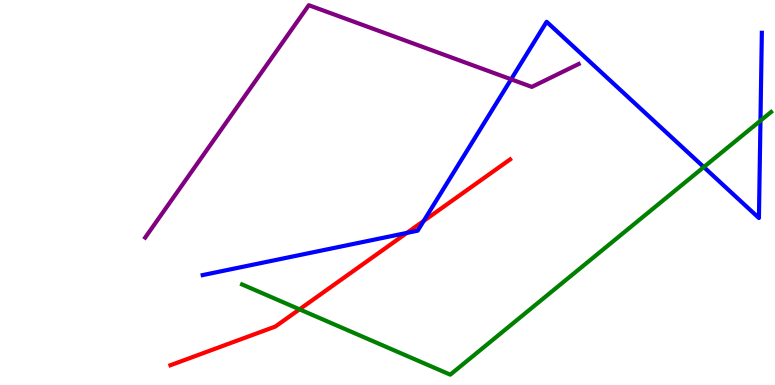[{'lines': ['blue', 'red'], 'intersections': [{'x': 5.25, 'y': 3.95}, {'x': 5.47, 'y': 4.26}]}, {'lines': ['green', 'red'], 'intersections': [{'x': 3.86, 'y': 1.97}]}, {'lines': ['purple', 'red'], 'intersections': []}, {'lines': ['blue', 'green'], 'intersections': [{'x': 9.08, 'y': 5.66}, {'x': 9.81, 'y': 6.87}]}, {'lines': ['blue', 'purple'], 'intersections': [{'x': 6.59, 'y': 7.94}]}, {'lines': ['green', 'purple'], 'intersections': []}]